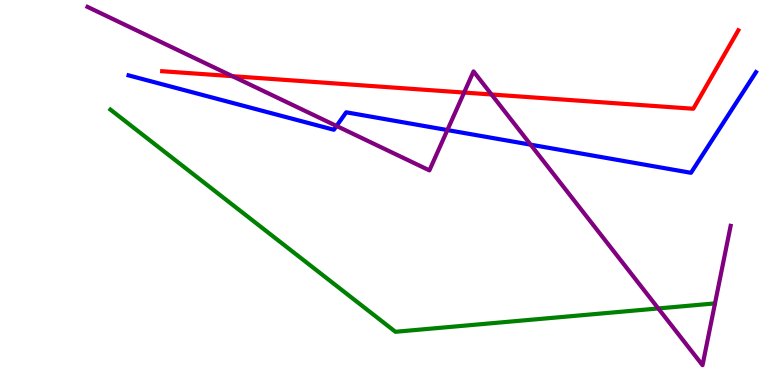[{'lines': ['blue', 'red'], 'intersections': []}, {'lines': ['green', 'red'], 'intersections': []}, {'lines': ['purple', 'red'], 'intersections': [{'x': 3.0, 'y': 8.02}, {'x': 5.99, 'y': 7.6}, {'x': 6.34, 'y': 7.55}]}, {'lines': ['blue', 'green'], 'intersections': []}, {'lines': ['blue', 'purple'], 'intersections': [{'x': 4.34, 'y': 6.73}, {'x': 5.77, 'y': 6.62}, {'x': 6.85, 'y': 6.24}]}, {'lines': ['green', 'purple'], 'intersections': [{'x': 8.49, 'y': 1.99}]}]